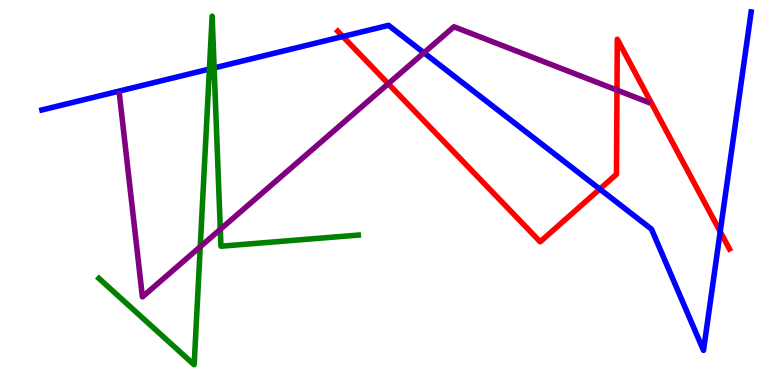[{'lines': ['blue', 'red'], 'intersections': [{'x': 4.42, 'y': 9.05}, {'x': 7.74, 'y': 5.09}, {'x': 9.29, 'y': 3.98}]}, {'lines': ['green', 'red'], 'intersections': []}, {'lines': ['purple', 'red'], 'intersections': [{'x': 5.01, 'y': 7.83}, {'x': 7.96, 'y': 7.66}]}, {'lines': ['blue', 'green'], 'intersections': [{'x': 2.7, 'y': 8.21}, {'x': 2.76, 'y': 8.24}]}, {'lines': ['blue', 'purple'], 'intersections': [{'x': 5.47, 'y': 8.63}]}, {'lines': ['green', 'purple'], 'intersections': [{'x': 2.58, 'y': 3.59}, {'x': 2.84, 'y': 4.04}]}]